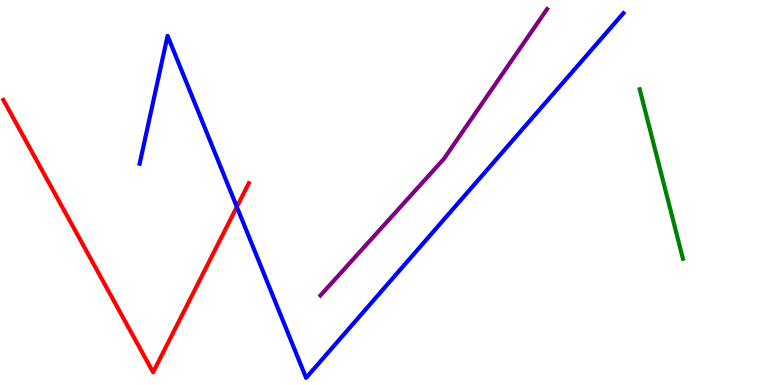[{'lines': ['blue', 'red'], 'intersections': [{'x': 3.06, 'y': 4.63}]}, {'lines': ['green', 'red'], 'intersections': []}, {'lines': ['purple', 'red'], 'intersections': []}, {'lines': ['blue', 'green'], 'intersections': []}, {'lines': ['blue', 'purple'], 'intersections': []}, {'lines': ['green', 'purple'], 'intersections': []}]